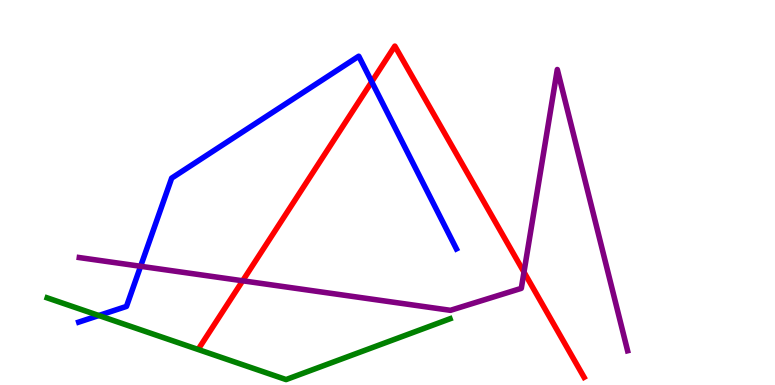[{'lines': ['blue', 'red'], 'intersections': [{'x': 4.8, 'y': 7.88}]}, {'lines': ['green', 'red'], 'intersections': []}, {'lines': ['purple', 'red'], 'intersections': [{'x': 3.13, 'y': 2.71}, {'x': 6.76, 'y': 2.93}]}, {'lines': ['blue', 'green'], 'intersections': [{'x': 1.28, 'y': 1.8}]}, {'lines': ['blue', 'purple'], 'intersections': [{'x': 1.81, 'y': 3.08}]}, {'lines': ['green', 'purple'], 'intersections': []}]